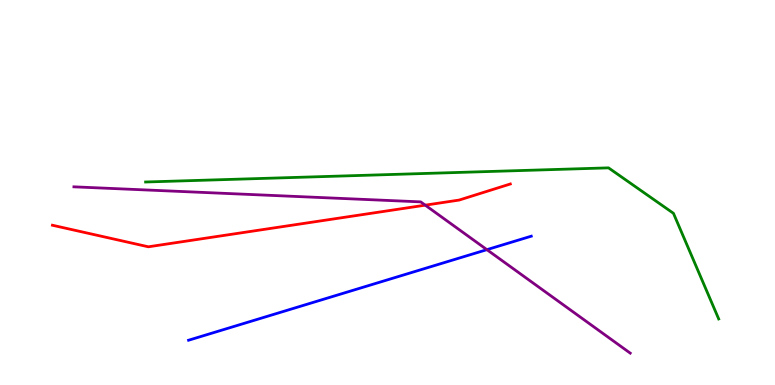[{'lines': ['blue', 'red'], 'intersections': []}, {'lines': ['green', 'red'], 'intersections': []}, {'lines': ['purple', 'red'], 'intersections': [{'x': 5.49, 'y': 4.67}]}, {'lines': ['blue', 'green'], 'intersections': []}, {'lines': ['blue', 'purple'], 'intersections': [{'x': 6.28, 'y': 3.52}]}, {'lines': ['green', 'purple'], 'intersections': []}]